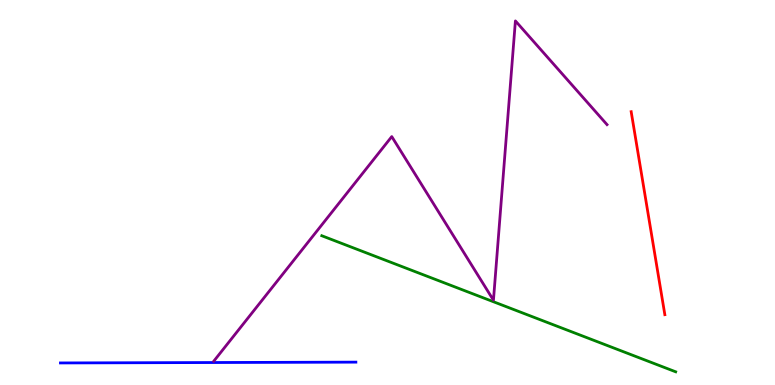[{'lines': ['blue', 'red'], 'intersections': []}, {'lines': ['green', 'red'], 'intersections': []}, {'lines': ['purple', 'red'], 'intersections': []}, {'lines': ['blue', 'green'], 'intersections': []}, {'lines': ['blue', 'purple'], 'intersections': []}, {'lines': ['green', 'purple'], 'intersections': []}]